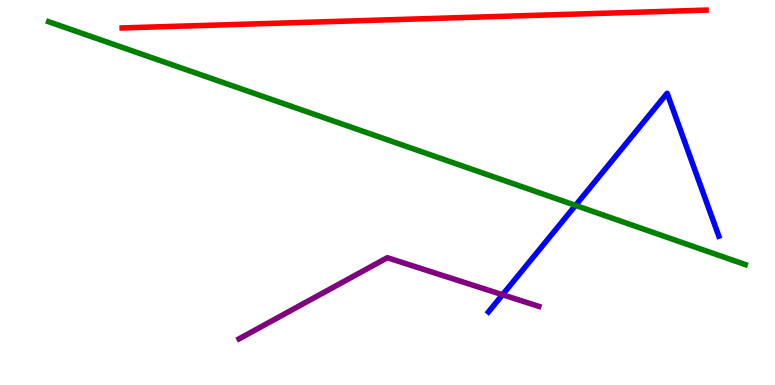[{'lines': ['blue', 'red'], 'intersections': []}, {'lines': ['green', 'red'], 'intersections': []}, {'lines': ['purple', 'red'], 'intersections': []}, {'lines': ['blue', 'green'], 'intersections': [{'x': 7.43, 'y': 4.67}]}, {'lines': ['blue', 'purple'], 'intersections': [{'x': 6.48, 'y': 2.35}]}, {'lines': ['green', 'purple'], 'intersections': []}]